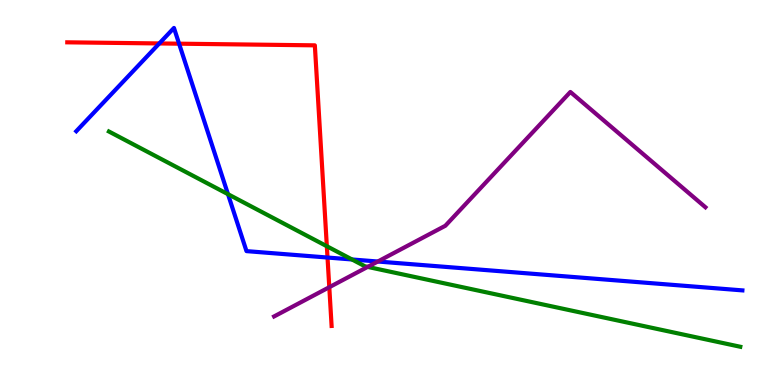[{'lines': ['blue', 'red'], 'intersections': [{'x': 2.06, 'y': 8.87}, {'x': 2.31, 'y': 8.87}, {'x': 4.23, 'y': 3.31}]}, {'lines': ['green', 'red'], 'intersections': [{'x': 4.22, 'y': 3.6}]}, {'lines': ['purple', 'red'], 'intersections': [{'x': 4.25, 'y': 2.54}]}, {'lines': ['blue', 'green'], 'intersections': [{'x': 2.94, 'y': 4.96}, {'x': 4.54, 'y': 3.26}]}, {'lines': ['blue', 'purple'], 'intersections': [{'x': 4.87, 'y': 3.21}]}, {'lines': ['green', 'purple'], 'intersections': [{'x': 4.74, 'y': 3.07}]}]